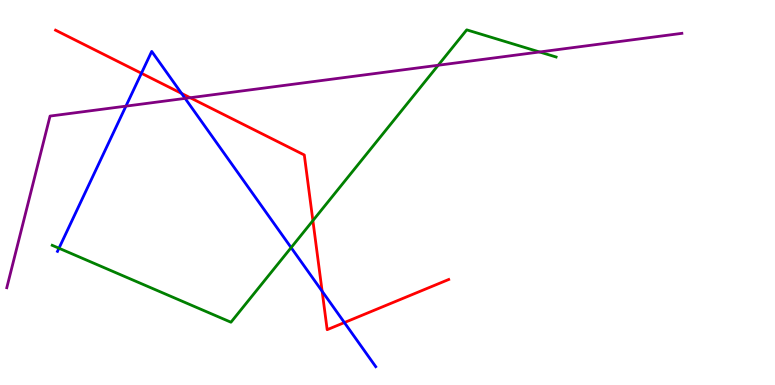[{'lines': ['blue', 'red'], 'intersections': [{'x': 1.82, 'y': 8.1}, {'x': 2.34, 'y': 7.57}, {'x': 4.16, 'y': 2.44}, {'x': 4.44, 'y': 1.62}]}, {'lines': ['green', 'red'], 'intersections': [{'x': 4.04, 'y': 4.27}]}, {'lines': ['purple', 'red'], 'intersections': [{'x': 2.45, 'y': 7.46}]}, {'lines': ['blue', 'green'], 'intersections': [{'x': 0.761, 'y': 3.55}, {'x': 3.76, 'y': 3.57}]}, {'lines': ['blue', 'purple'], 'intersections': [{'x': 1.62, 'y': 7.24}, {'x': 2.39, 'y': 7.44}]}, {'lines': ['green', 'purple'], 'intersections': [{'x': 5.65, 'y': 8.31}, {'x': 6.96, 'y': 8.65}]}]